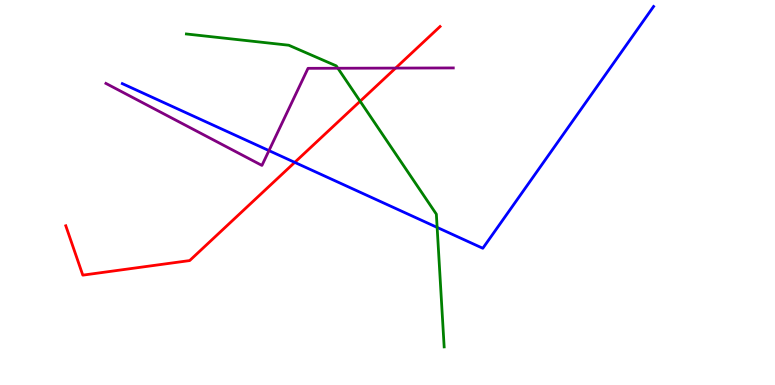[{'lines': ['blue', 'red'], 'intersections': [{'x': 3.8, 'y': 5.78}]}, {'lines': ['green', 'red'], 'intersections': [{'x': 4.65, 'y': 7.37}]}, {'lines': ['purple', 'red'], 'intersections': [{'x': 5.1, 'y': 8.23}]}, {'lines': ['blue', 'green'], 'intersections': [{'x': 5.64, 'y': 4.09}]}, {'lines': ['blue', 'purple'], 'intersections': [{'x': 3.47, 'y': 6.09}]}, {'lines': ['green', 'purple'], 'intersections': [{'x': 4.36, 'y': 8.23}]}]